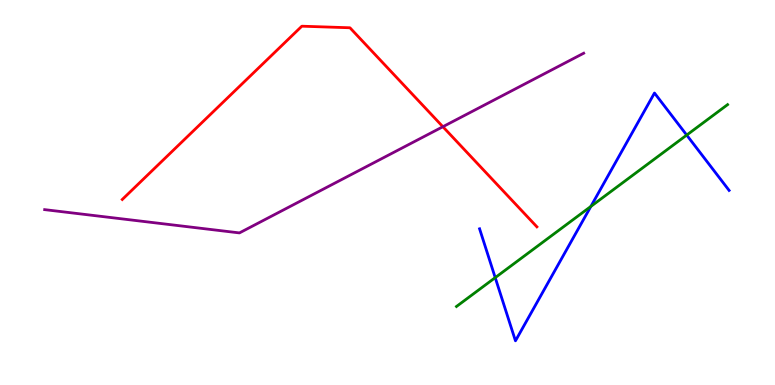[{'lines': ['blue', 'red'], 'intersections': []}, {'lines': ['green', 'red'], 'intersections': []}, {'lines': ['purple', 'red'], 'intersections': [{'x': 5.71, 'y': 6.71}]}, {'lines': ['blue', 'green'], 'intersections': [{'x': 6.39, 'y': 2.79}, {'x': 7.62, 'y': 4.64}, {'x': 8.86, 'y': 6.49}]}, {'lines': ['blue', 'purple'], 'intersections': []}, {'lines': ['green', 'purple'], 'intersections': []}]